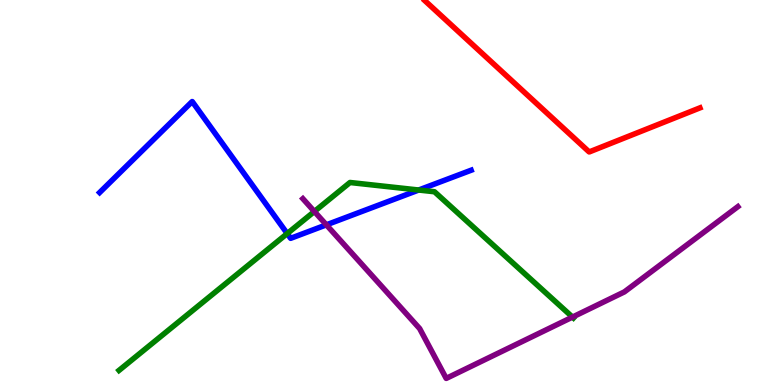[{'lines': ['blue', 'red'], 'intersections': []}, {'lines': ['green', 'red'], 'intersections': []}, {'lines': ['purple', 'red'], 'intersections': []}, {'lines': ['blue', 'green'], 'intersections': [{'x': 3.71, 'y': 3.93}, {'x': 5.4, 'y': 5.06}]}, {'lines': ['blue', 'purple'], 'intersections': [{'x': 4.21, 'y': 4.16}]}, {'lines': ['green', 'purple'], 'intersections': [{'x': 4.06, 'y': 4.51}, {'x': 7.39, 'y': 1.76}]}]